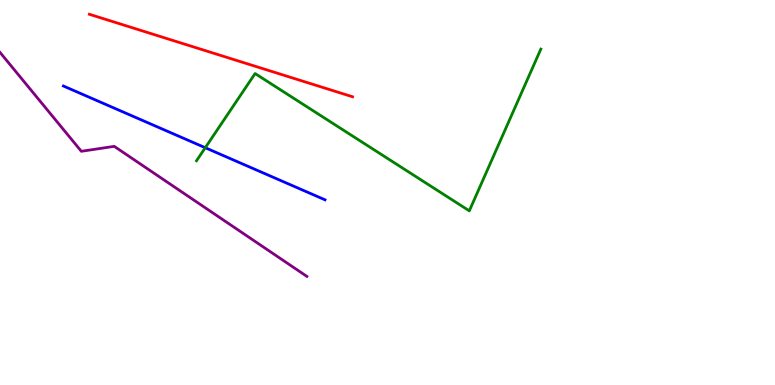[{'lines': ['blue', 'red'], 'intersections': []}, {'lines': ['green', 'red'], 'intersections': []}, {'lines': ['purple', 'red'], 'intersections': []}, {'lines': ['blue', 'green'], 'intersections': [{'x': 2.65, 'y': 6.16}]}, {'lines': ['blue', 'purple'], 'intersections': []}, {'lines': ['green', 'purple'], 'intersections': []}]